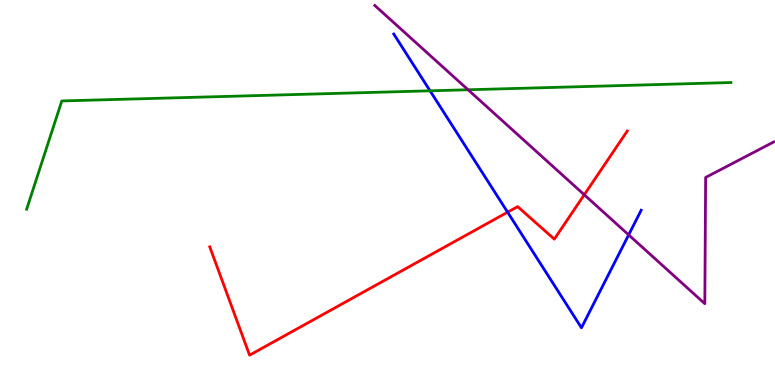[{'lines': ['blue', 'red'], 'intersections': [{'x': 6.55, 'y': 4.49}]}, {'lines': ['green', 'red'], 'intersections': []}, {'lines': ['purple', 'red'], 'intersections': [{'x': 7.54, 'y': 4.94}]}, {'lines': ['blue', 'green'], 'intersections': [{'x': 5.55, 'y': 7.64}]}, {'lines': ['blue', 'purple'], 'intersections': [{'x': 8.11, 'y': 3.9}]}, {'lines': ['green', 'purple'], 'intersections': [{'x': 6.04, 'y': 7.67}]}]